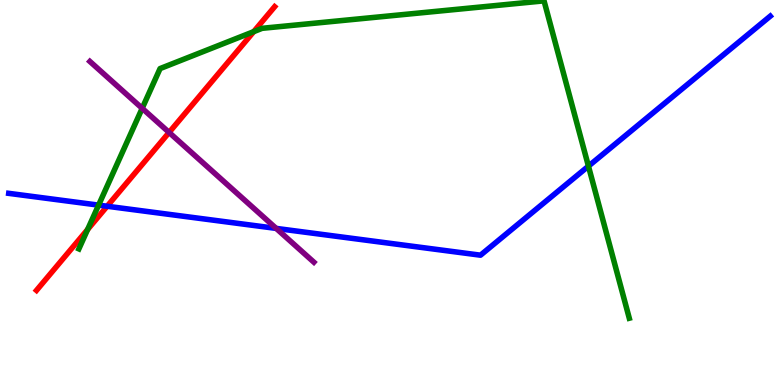[{'lines': ['blue', 'red'], 'intersections': [{'x': 1.38, 'y': 4.64}]}, {'lines': ['green', 'red'], 'intersections': [{'x': 1.13, 'y': 4.04}, {'x': 3.27, 'y': 9.18}]}, {'lines': ['purple', 'red'], 'intersections': [{'x': 2.18, 'y': 6.56}]}, {'lines': ['blue', 'green'], 'intersections': [{'x': 1.27, 'y': 4.67}, {'x': 7.59, 'y': 5.68}]}, {'lines': ['blue', 'purple'], 'intersections': [{'x': 3.56, 'y': 4.07}]}, {'lines': ['green', 'purple'], 'intersections': [{'x': 1.83, 'y': 7.19}]}]